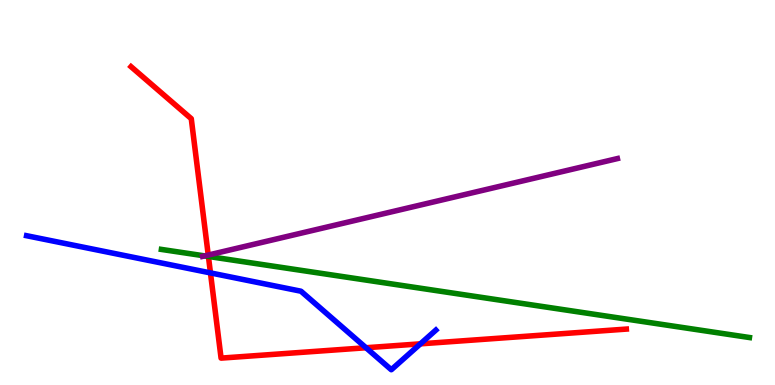[{'lines': ['blue', 'red'], 'intersections': [{'x': 2.72, 'y': 2.91}, {'x': 4.72, 'y': 0.968}, {'x': 5.42, 'y': 1.07}]}, {'lines': ['green', 'red'], 'intersections': [{'x': 2.69, 'y': 3.34}]}, {'lines': ['purple', 'red'], 'intersections': [{'x': 2.69, 'y': 3.38}]}, {'lines': ['blue', 'green'], 'intersections': []}, {'lines': ['blue', 'purple'], 'intersections': []}, {'lines': ['green', 'purple'], 'intersections': [{'x': 2.64, 'y': 3.35}]}]